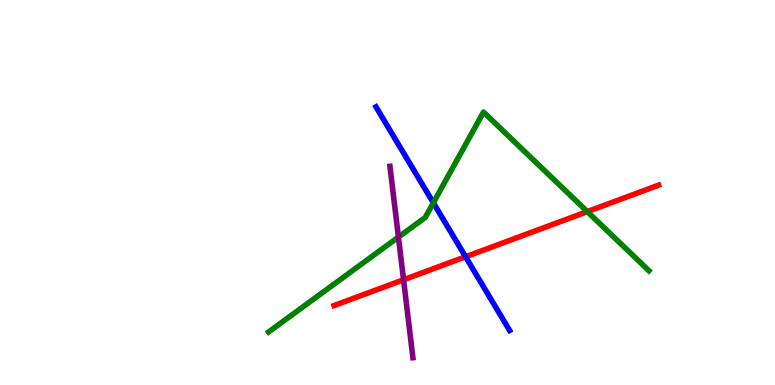[{'lines': ['blue', 'red'], 'intersections': [{'x': 6.01, 'y': 3.33}]}, {'lines': ['green', 'red'], 'intersections': [{'x': 7.58, 'y': 4.5}]}, {'lines': ['purple', 'red'], 'intersections': [{'x': 5.21, 'y': 2.73}]}, {'lines': ['blue', 'green'], 'intersections': [{'x': 5.59, 'y': 4.73}]}, {'lines': ['blue', 'purple'], 'intersections': []}, {'lines': ['green', 'purple'], 'intersections': [{'x': 5.14, 'y': 3.84}]}]